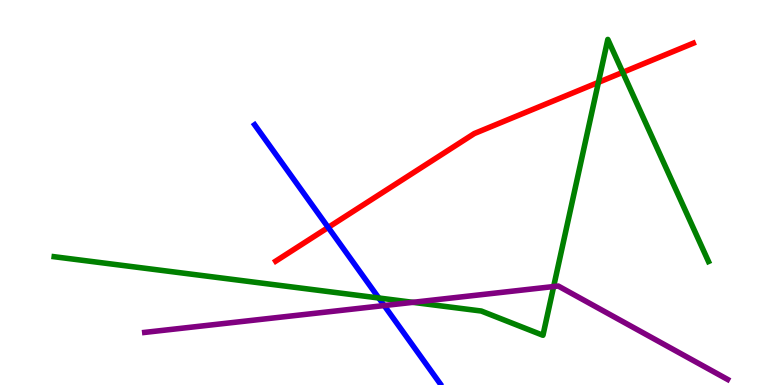[{'lines': ['blue', 'red'], 'intersections': [{'x': 4.23, 'y': 4.09}]}, {'lines': ['green', 'red'], 'intersections': [{'x': 7.72, 'y': 7.86}, {'x': 8.04, 'y': 8.12}]}, {'lines': ['purple', 'red'], 'intersections': []}, {'lines': ['blue', 'green'], 'intersections': [{'x': 4.89, 'y': 2.26}]}, {'lines': ['blue', 'purple'], 'intersections': [{'x': 4.96, 'y': 2.06}]}, {'lines': ['green', 'purple'], 'intersections': [{'x': 5.33, 'y': 2.15}, {'x': 7.14, 'y': 2.56}]}]